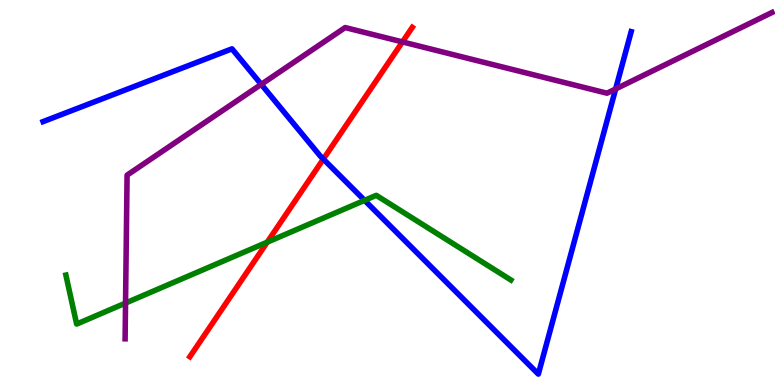[{'lines': ['blue', 'red'], 'intersections': [{'x': 4.17, 'y': 5.87}]}, {'lines': ['green', 'red'], 'intersections': [{'x': 3.45, 'y': 3.71}]}, {'lines': ['purple', 'red'], 'intersections': [{'x': 5.19, 'y': 8.91}]}, {'lines': ['blue', 'green'], 'intersections': [{'x': 4.7, 'y': 4.8}]}, {'lines': ['blue', 'purple'], 'intersections': [{'x': 3.37, 'y': 7.81}, {'x': 7.94, 'y': 7.69}]}, {'lines': ['green', 'purple'], 'intersections': [{'x': 1.62, 'y': 2.13}]}]